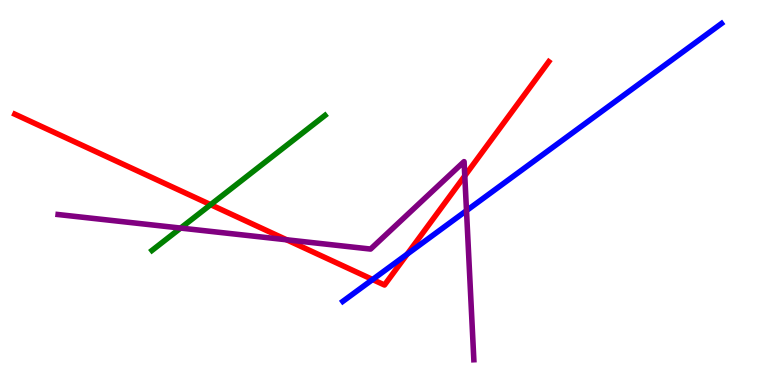[{'lines': ['blue', 'red'], 'intersections': [{'x': 4.81, 'y': 2.74}, {'x': 5.25, 'y': 3.4}]}, {'lines': ['green', 'red'], 'intersections': [{'x': 2.72, 'y': 4.68}]}, {'lines': ['purple', 'red'], 'intersections': [{'x': 3.7, 'y': 3.77}, {'x': 6.0, 'y': 5.43}]}, {'lines': ['blue', 'green'], 'intersections': []}, {'lines': ['blue', 'purple'], 'intersections': [{'x': 6.02, 'y': 4.53}]}, {'lines': ['green', 'purple'], 'intersections': [{'x': 2.33, 'y': 4.08}]}]